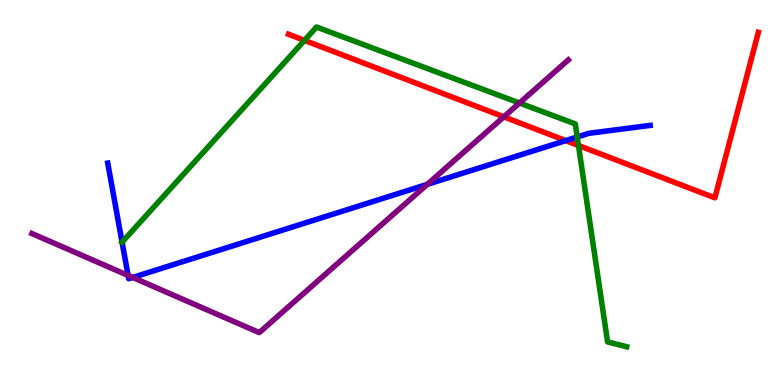[{'lines': ['blue', 'red'], 'intersections': [{'x': 7.3, 'y': 6.35}]}, {'lines': ['green', 'red'], 'intersections': [{'x': 3.93, 'y': 8.95}, {'x': 7.46, 'y': 6.22}]}, {'lines': ['purple', 'red'], 'intersections': [{'x': 6.5, 'y': 6.97}]}, {'lines': ['blue', 'green'], 'intersections': [{'x': 1.58, 'y': 3.71}, {'x': 7.45, 'y': 6.44}]}, {'lines': ['blue', 'purple'], 'intersections': [{'x': 1.65, 'y': 2.85}, {'x': 1.71, 'y': 2.79}, {'x': 5.51, 'y': 5.21}]}, {'lines': ['green', 'purple'], 'intersections': [{'x': 6.7, 'y': 7.32}]}]